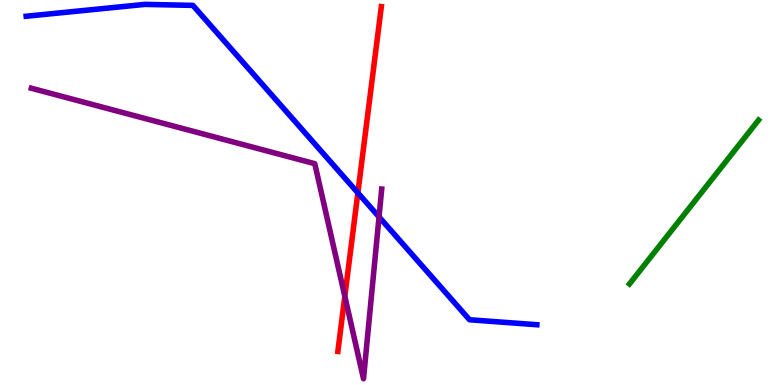[{'lines': ['blue', 'red'], 'intersections': [{'x': 4.62, 'y': 4.99}]}, {'lines': ['green', 'red'], 'intersections': []}, {'lines': ['purple', 'red'], 'intersections': [{'x': 4.45, 'y': 2.3}]}, {'lines': ['blue', 'green'], 'intersections': []}, {'lines': ['blue', 'purple'], 'intersections': [{'x': 4.89, 'y': 4.37}]}, {'lines': ['green', 'purple'], 'intersections': []}]